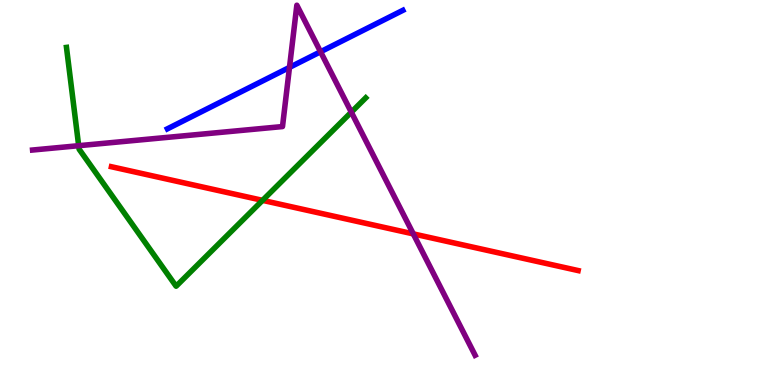[{'lines': ['blue', 'red'], 'intersections': []}, {'lines': ['green', 'red'], 'intersections': [{'x': 3.39, 'y': 4.8}]}, {'lines': ['purple', 'red'], 'intersections': [{'x': 5.33, 'y': 3.92}]}, {'lines': ['blue', 'green'], 'intersections': []}, {'lines': ['blue', 'purple'], 'intersections': [{'x': 3.74, 'y': 8.25}, {'x': 4.14, 'y': 8.66}]}, {'lines': ['green', 'purple'], 'intersections': [{'x': 1.02, 'y': 6.22}, {'x': 4.53, 'y': 7.09}]}]